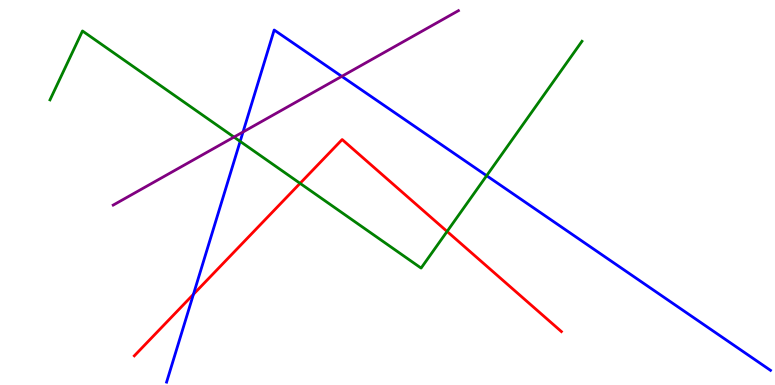[{'lines': ['blue', 'red'], 'intersections': [{'x': 2.5, 'y': 2.36}]}, {'lines': ['green', 'red'], 'intersections': [{'x': 3.87, 'y': 5.24}, {'x': 5.77, 'y': 3.99}]}, {'lines': ['purple', 'red'], 'intersections': []}, {'lines': ['blue', 'green'], 'intersections': [{'x': 3.1, 'y': 6.33}, {'x': 6.28, 'y': 5.44}]}, {'lines': ['blue', 'purple'], 'intersections': [{'x': 3.14, 'y': 6.57}, {'x': 4.41, 'y': 8.02}]}, {'lines': ['green', 'purple'], 'intersections': [{'x': 3.02, 'y': 6.44}]}]